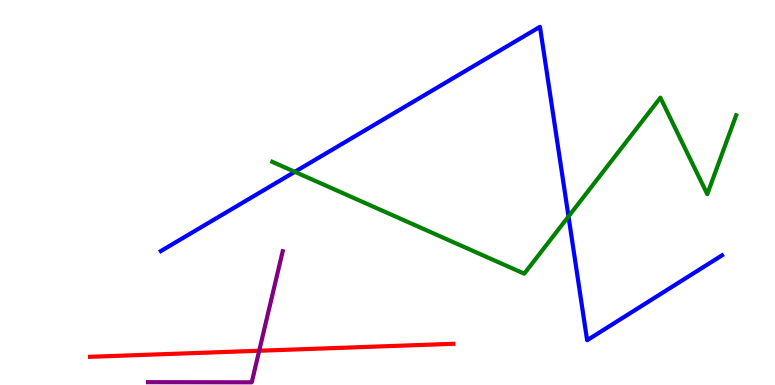[{'lines': ['blue', 'red'], 'intersections': []}, {'lines': ['green', 'red'], 'intersections': []}, {'lines': ['purple', 'red'], 'intersections': [{'x': 3.34, 'y': 0.89}]}, {'lines': ['blue', 'green'], 'intersections': [{'x': 3.8, 'y': 5.54}, {'x': 7.34, 'y': 4.38}]}, {'lines': ['blue', 'purple'], 'intersections': []}, {'lines': ['green', 'purple'], 'intersections': []}]